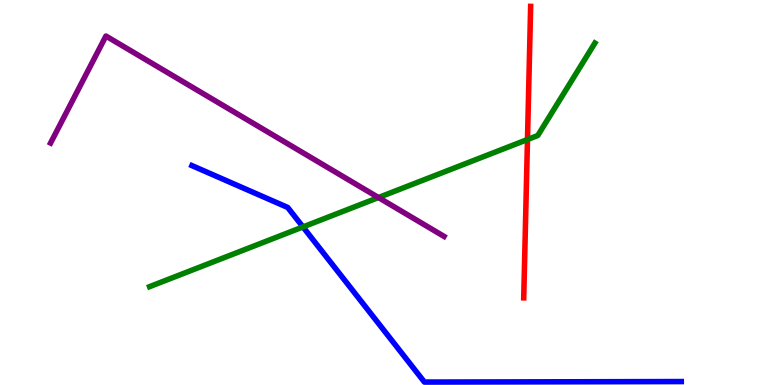[{'lines': ['blue', 'red'], 'intersections': []}, {'lines': ['green', 'red'], 'intersections': [{'x': 6.81, 'y': 6.38}]}, {'lines': ['purple', 'red'], 'intersections': []}, {'lines': ['blue', 'green'], 'intersections': [{'x': 3.91, 'y': 4.11}]}, {'lines': ['blue', 'purple'], 'intersections': []}, {'lines': ['green', 'purple'], 'intersections': [{'x': 4.88, 'y': 4.87}]}]